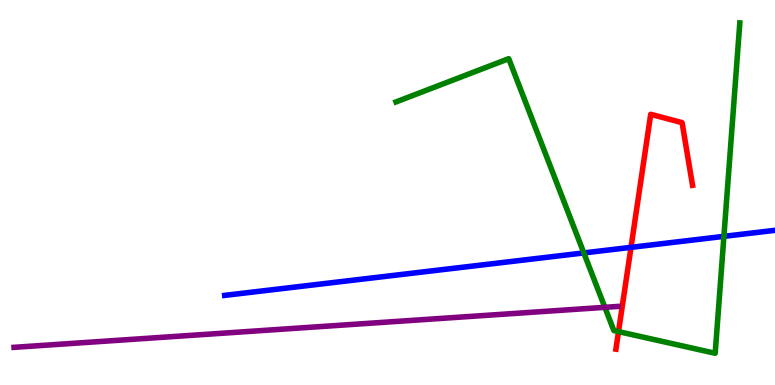[{'lines': ['blue', 'red'], 'intersections': [{'x': 8.14, 'y': 3.58}]}, {'lines': ['green', 'red'], 'intersections': [{'x': 7.98, 'y': 1.39}]}, {'lines': ['purple', 'red'], 'intersections': []}, {'lines': ['blue', 'green'], 'intersections': [{'x': 7.53, 'y': 3.43}, {'x': 9.34, 'y': 3.86}]}, {'lines': ['blue', 'purple'], 'intersections': []}, {'lines': ['green', 'purple'], 'intersections': [{'x': 7.8, 'y': 2.02}]}]